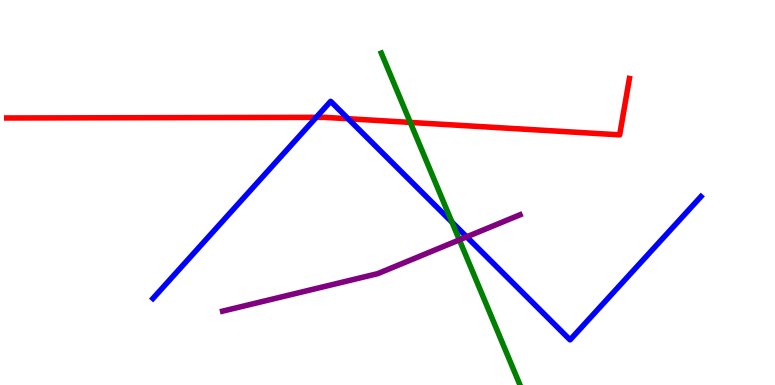[{'lines': ['blue', 'red'], 'intersections': [{'x': 4.08, 'y': 6.95}, {'x': 4.49, 'y': 6.92}]}, {'lines': ['green', 'red'], 'intersections': [{'x': 5.29, 'y': 6.82}]}, {'lines': ['purple', 'red'], 'intersections': []}, {'lines': ['blue', 'green'], 'intersections': [{'x': 5.83, 'y': 4.23}]}, {'lines': ['blue', 'purple'], 'intersections': [{'x': 6.02, 'y': 3.85}]}, {'lines': ['green', 'purple'], 'intersections': [{'x': 5.93, 'y': 3.77}]}]